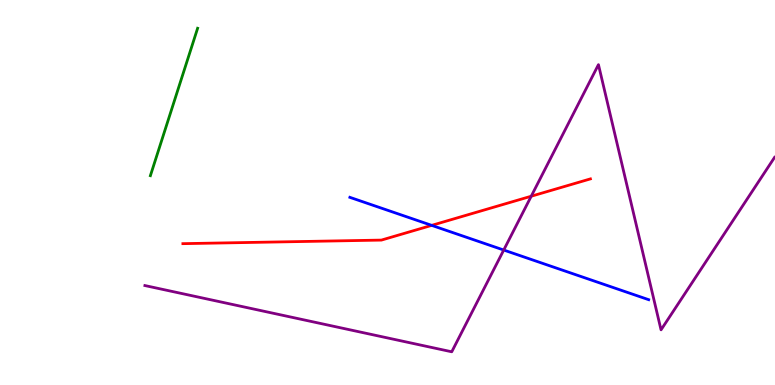[{'lines': ['blue', 'red'], 'intersections': [{'x': 5.57, 'y': 4.15}]}, {'lines': ['green', 'red'], 'intersections': []}, {'lines': ['purple', 'red'], 'intersections': [{'x': 6.85, 'y': 4.9}]}, {'lines': ['blue', 'green'], 'intersections': []}, {'lines': ['blue', 'purple'], 'intersections': [{'x': 6.5, 'y': 3.51}]}, {'lines': ['green', 'purple'], 'intersections': []}]